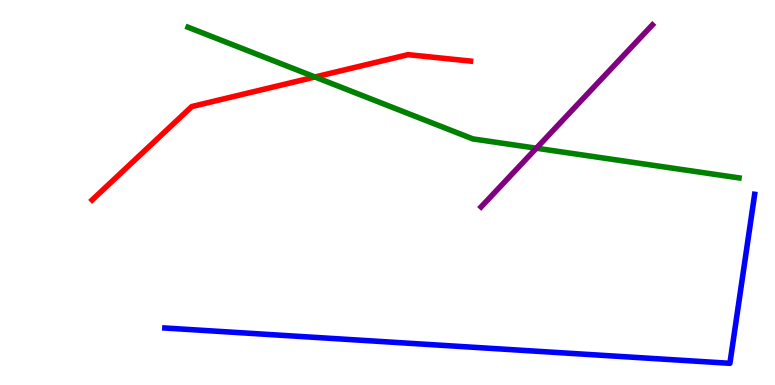[{'lines': ['blue', 'red'], 'intersections': []}, {'lines': ['green', 'red'], 'intersections': [{'x': 4.06, 'y': 8.0}]}, {'lines': ['purple', 'red'], 'intersections': []}, {'lines': ['blue', 'green'], 'intersections': []}, {'lines': ['blue', 'purple'], 'intersections': []}, {'lines': ['green', 'purple'], 'intersections': [{'x': 6.92, 'y': 6.15}]}]